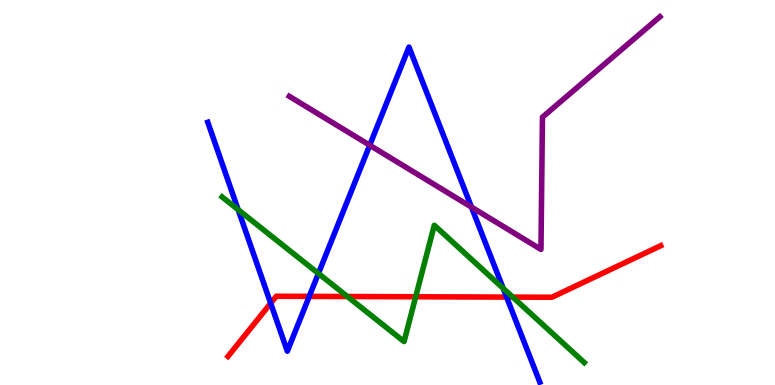[{'lines': ['blue', 'red'], 'intersections': [{'x': 3.49, 'y': 2.12}, {'x': 3.99, 'y': 2.3}, {'x': 6.54, 'y': 2.28}]}, {'lines': ['green', 'red'], 'intersections': [{'x': 4.48, 'y': 2.3}, {'x': 5.36, 'y': 2.29}, {'x': 6.62, 'y': 2.28}]}, {'lines': ['purple', 'red'], 'intersections': []}, {'lines': ['blue', 'green'], 'intersections': [{'x': 3.07, 'y': 4.55}, {'x': 4.11, 'y': 2.9}, {'x': 6.49, 'y': 2.51}]}, {'lines': ['blue', 'purple'], 'intersections': [{'x': 4.77, 'y': 6.23}, {'x': 6.08, 'y': 4.62}]}, {'lines': ['green', 'purple'], 'intersections': []}]